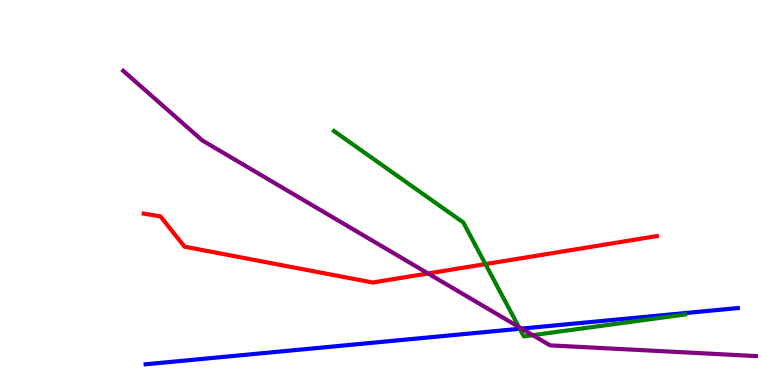[{'lines': ['blue', 'red'], 'intersections': []}, {'lines': ['green', 'red'], 'intersections': [{'x': 6.26, 'y': 3.14}]}, {'lines': ['purple', 'red'], 'intersections': [{'x': 5.52, 'y': 2.9}]}, {'lines': ['blue', 'green'], 'intersections': [{'x': 6.71, 'y': 1.46}]}, {'lines': ['blue', 'purple'], 'intersections': [{'x': 6.73, 'y': 1.47}]}, {'lines': ['green', 'purple'], 'intersections': [{'x': 6.69, 'y': 1.51}, {'x': 6.87, 'y': 1.29}]}]